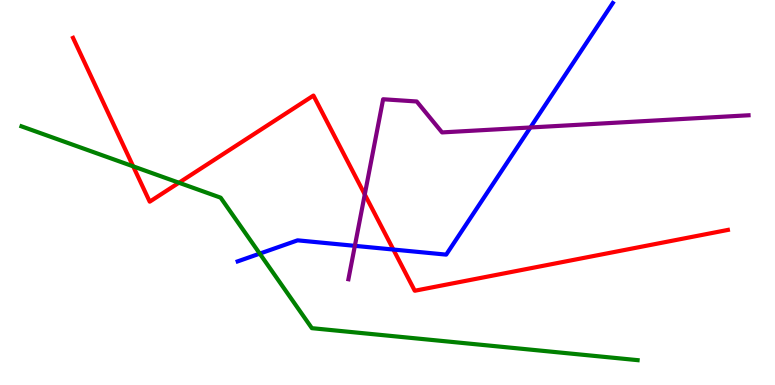[{'lines': ['blue', 'red'], 'intersections': [{'x': 5.08, 'y': 3.52}]}, {'lines': ['green', 'red'], 'intersections': [{'x': 1.72, 'y': 5.68}, {'x': 2.31, 'y': 5.25}]}, {'lines': ['purple', 'red'], 'intersections': [{'x': 4.71, 'y': 4.95}]}, {'lines': ['blue', 'green'], 'intersections': [{'x': 3.35, 'y': 3.41}]}, {'lines': ['blue', 'purple'], 'intersections': [{'x': 4.58, 'y': 3.61}, {'x': 6.84, 'y': 6.69}]}, {'lines': ['green', 'purple'], 'intersections': []}]